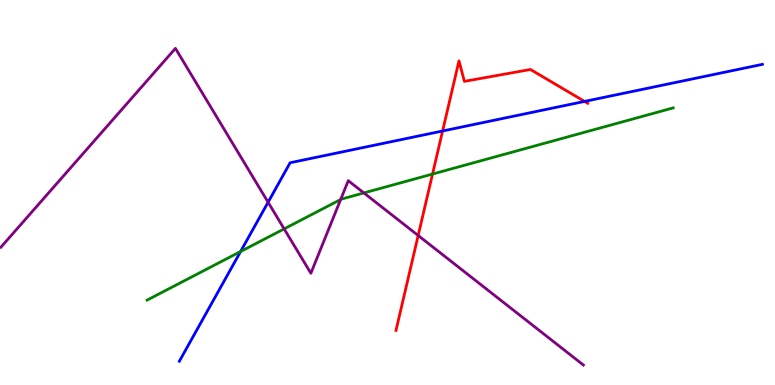[{'lines': ['blue', 'red'], 'intersections': [{'x': 5.71, 'y': 6.6}, {'x': 7.54, 'y': 7.37}]}, {'lines': ['green', 'red'], 'intersections': [{'x': 5.58, 'y': 5.48}]}, {'lines': ['purple', 'red'], 'intersections': [{'x': 5.4, 'y': 3.88}]}, {'lines': ['blue', 'green'], 'intersections': [{'x': 3.1, 'y': 3.47}]}, {'lines': ['blue', 'purple'], 'intersections': [{'x': 3.46, 'y': 4.75}]}, {'lines': ['green', 'purple'], 'intersections': [{'x': 3.67, 'y': 4.05}, {'x': 4.4, 'y': 4.82}, {'x': 4.7, 'y': 4.99}]}]